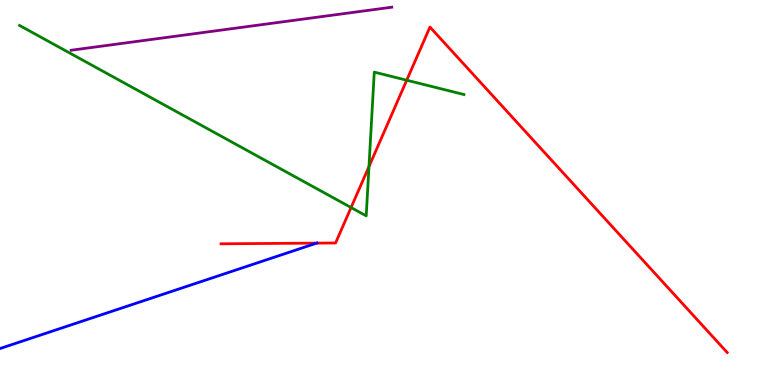[{'lines': ['blue', 'red'], 'intersections': [{'x': 4.09, 'y': 3.69}]}, {'lines': ['green', 'red'], 'intersections': [{'x': 4.53, 'y': 4.61}, {'x': 4.76, 'y': 5.67}, {'x': 5.25, 'y': 7.92}]}, {'lines': ['purple', 'red'], 'intersections': []}, {'lines': ['blue', 'green'], 'intersections': []}, {'lines': ['blue', 'purple'], 'intersections': []}, {'lines': ['green', 'purple'], 'intersections': []}]